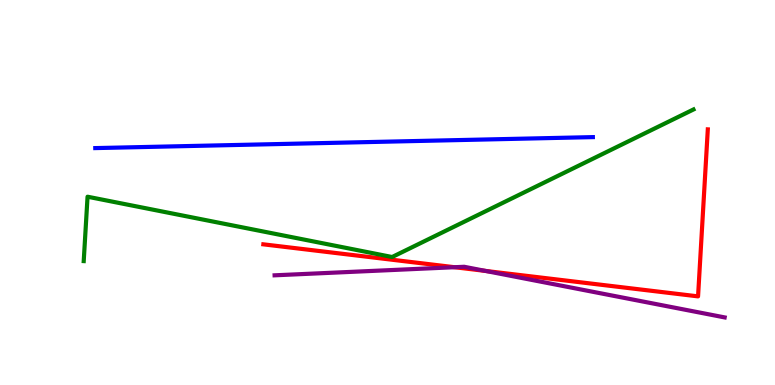[{'lines': ['blue', 'red'], 'intersections': []}, {'lines': ['green', 'red'], 'intersections': []}, {'lines': ['purple', 'red'], 'intersections': [{'x': 5.86, 'y': 3.06}, {'x': 6.26, 'y': 2.96}]}, {'lines': ['blue', 'green'], 'intersections': []}, {'lines': ['blue', 'purple'], 'intersections': []}, {'lines': ['green', 'purple'], 'intersections': []}]